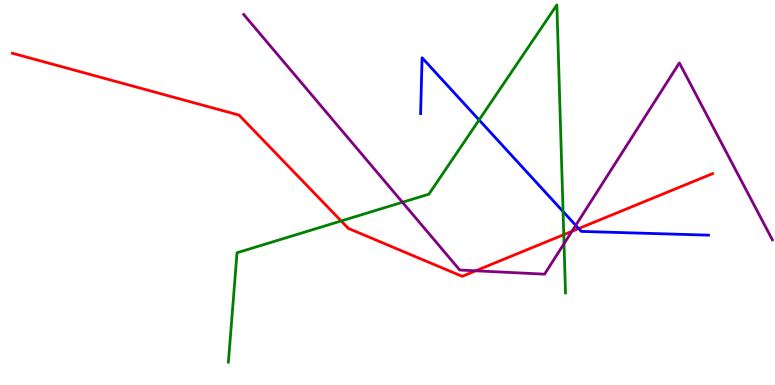[{'lines': ['blue', 'red'], 'intersections': [{'x': 7.47, 'y': 4.06}]}, {'lines': ['green', 'red'], 'intersections': [{'x': 4.4, 'y': 4.26}, {'x': 7.27, 'y': 3.9}]}, {'lines': ['purple', 'red'], 'intersections': [{'x': 6.14, 'y': 2.97}, {'x': 7.38, 'y': 3.99}]}, {'lines': ['blue', 'green'], 'intersections': [{'x': 6.18, 'y': 6.88}, {'x': 7.27, 'y': 4.51}]}, {'lines': ['blue', 'purple'], 'intersections': [{'x': 7.43, 'y': 4.15}]}, {'lines': ['green', 'purple'], 'intersections': [{'x': 5.19, 'y': 4.75}, {'x': 7.28, 'y': 3.67}]}]